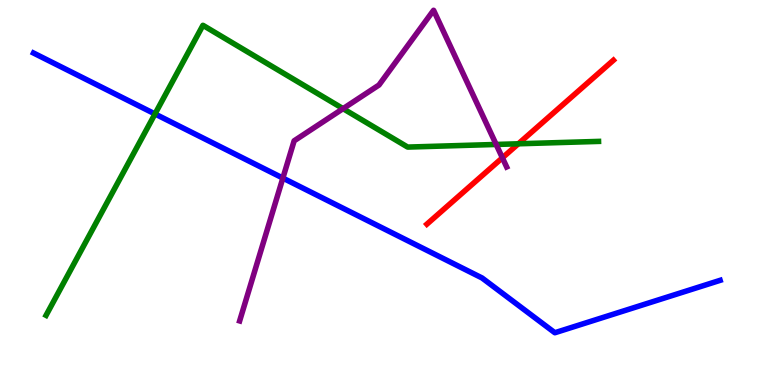[{'lines': ['blue', 'red'], 'intersections': []}, {'lines': ['green', 'red'], 'intersections': [{'x': 6.69, 'y': 6.27}]}, {'lines': ['purple', 'red'], 'intersections': [{'x': 6.48, 'y': 5.9}]}, {'lines': ['blue', 'green'], 'intersections': [{'x': 2.0, 'y': 7.04}]}, {'lines': ['blue', 'purple'], 'intersections': [{'x': 3.65, 'y': 5.37}]}, {'lines': ['green', 'purple'], 'intersections': [{'x': 4.43, 'y': 7.18}, {'x': 6.4, 'y': 6.25}]}]